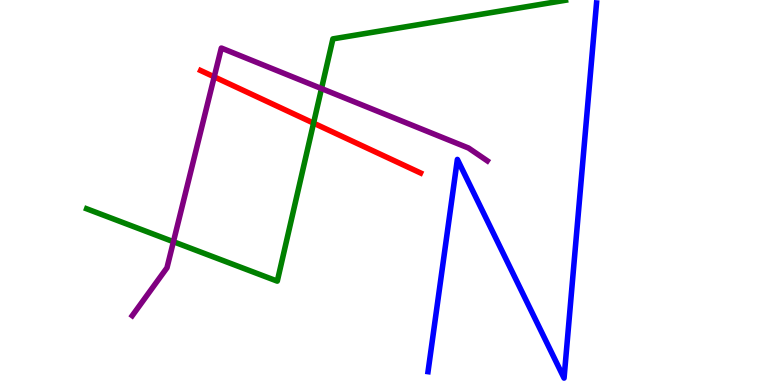[{'lines': ['blue', 'red'], 'intersections': []}, {'lines': ['green', 'red'], 'intersections': [{'x': 4.05, 'y': 6.8}]}, {'lines': ['purple', 'red'], 'intersections': [{'x': 2.76, 'y': 8.0}]}, {'lines': ['blue', 'green'], 'intersections': []}, {'lines': ['blue', 'purple'], 'intersections': []}, {'lines': ['green', 'purple'], 'intersections': [{'x': 2.24, 'y': 3.72}, {'x': 4.15, 'y': 7.7}]}]